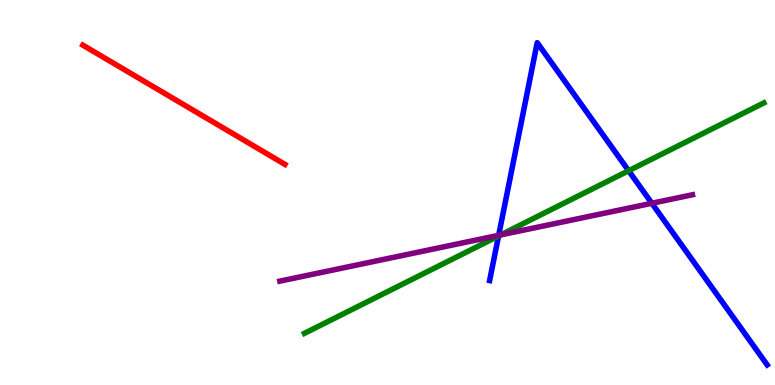[{'lines': ['blue', 'red'], 'intersections': []}, {'lines': ['green', 'red'], 'intersections': []}, {'lines': ['purple', 'red'], 'intersections': []}, {'lines': ['blue', 'green'], 'intersections': [{'x': 6.43, 'y': 3.87}, {'x': 8.11, 'y': 5.57}]}, {'lines': ['blue', 'purple'], 'intersections': [{'x': 6.43, 'y': 3.89}, {'x': 8.41, 'y': 4.72}]}, {'lines': ['green', 'purple'], 'intersections': [{'x': 6.46, 'y': 3.9}]}]